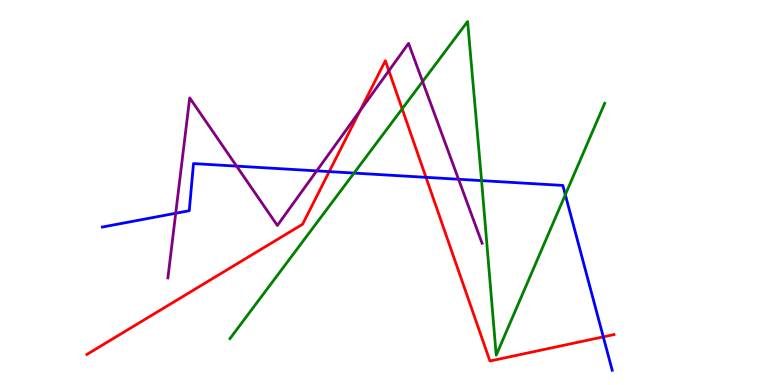[{'lines': ['blue', 'red'], 'intersections': [{'x': 4.25, 'y': 5.54}, {'x': 5.5, 'y': 5.39}, {'x': 7.78, 'y': 1.25}]}, {'lines': ['green', 'red'], 'intersections': [{'x': 5.19, 'y': 7.17}]}, {'lines': ['purple', 'red'], 'intersections': [{'x': 4.65, 'y': 7.12}, {'x': 5.02, 'y': 8.16}]}, {'lines': ['blue', 'green'], 'intersections': [{'x': 4.57, 'y': 5.5}, {'x': 6.21, 'y': 5.31}, {'x': 7.29, 'y': 4.94}]}, {'lines': ['blue', 'purple'], 'intersections': [{'x': 2.27, 'y': 4.46}, {'x': 3.05, 'y': 5.69}, {'x': 4.09, 'y': 5.56}, {'x': 5.92, 'y': 5.34}]}, {'lines': ['green', 'purple'], 'intersections': [{'x': 5.45, 'y': 7.88}]}]